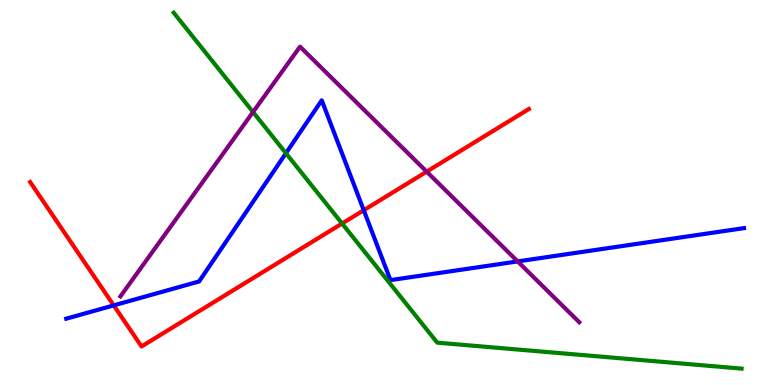[{'lines': ['blue', 'red'], 'intersections': [{'x': 1.47, 'y': 2.07}, {'x': 4.69, 'y': 4.54}]}, {'lines': ['green', 'red'], 'intersections': [{'x': 4.41, 'y': 4.19}]}, {'lines': ['purple', 'red'], 'intersections': [{'x': 5.51, 'y': 5.54}]}, {'lines': ['blue', 'green'], 'intersections': [{'x': 3.69, 'y': 6.02}]}, {'lines': ['blue', 'purple'], 'intersections': [{'x': 6.68, 'y': 3.21}]}, {'lines': ['green', 'purple'], 'intersections': [{'x': 3.26, 'y': 7.09}]}]